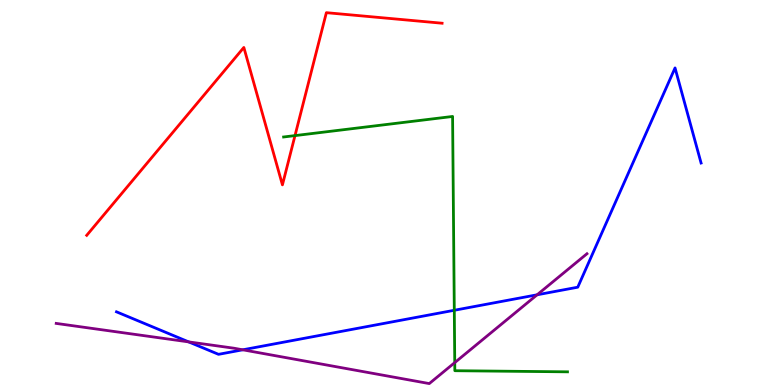[{'lines': ['blue', 'red'], 'intersections': []}, {'lines': ['green', 'red'], 'intersections': [{'x': 3.81, 'y': 6.48}]}, {'lines': ['purple', 'red'], 'intersections': []}, {'lines': ['blue', 'green'], 'intersections': [{'x': 5.86, 'y': 1.94}]}, {'lines': ['blue', 'purple'], 'intersections': [{'x': 2.43, 'y': 1.12}, {'x': 3.13, 'y': 0.914}, {'x': 6.93, 'y': 2.34}]}, {'lines': ['green', 'purple'], 'intersections': [{'x': 5.87, 'y': 0.582}]}]